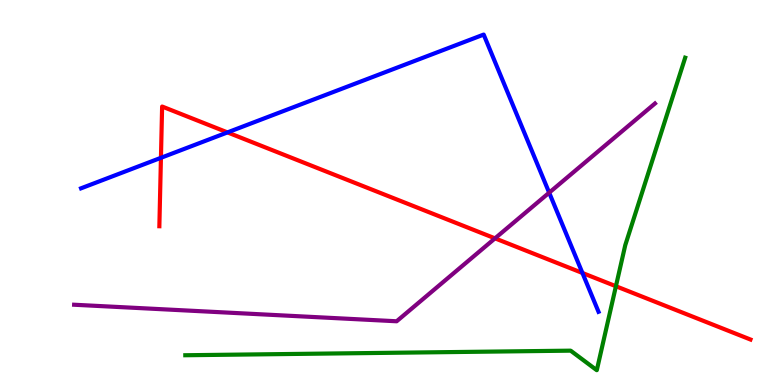[{'lines': ['blue', 'red'], 'intersections': [{'x': 2.08, 'y': 5.9}, {'x': 2.94, 'y': 6.56}, {'x': 7.52, 'y': 2.91}]}, {'lines': ['green', 'red'], 'intersections': [{'x': 7.95, 'y': 2.57}]}, {'lines': ['purple', 'red'], 'intersections': [{'x': 6.39, 'y': 3.81}]}, {'lines': ['blue', 'green'], 'intersections': []}, {'lines': ['blue', 'purple'], 'intersections': [{'x': 7.09, 'y': 5.0}]}, {'lines': ['green', 'purple'], 'intersections': []}]